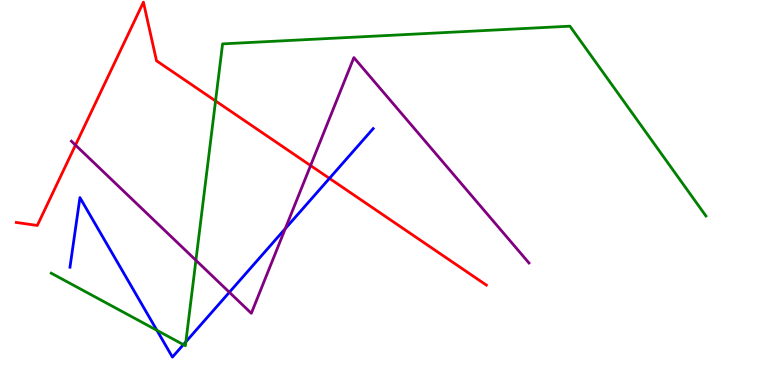[{'lines': ['blue', 'red'], 'intersections': [{'x': 4.25, 'y': 5.37}]}, {'lines': ['green', 'red'], 'intersections': [{'x': 2.78, 'y': 7.38}]}, {'lines': ['purple', 'red'], 'intersections': [{'x': 0.974, 'y': 6.23}, {'x': 4.01, 'y': 5.7}]}, {'lines': ['blue', 'green'], 'intersections': [{'x': 2.02, 'y': 1.42}, {'x': 2.37, 'y': 1.05}, {'x': 2.4, 'y': 1.12}]}, {'lines': ['blue', 'purple'], 'intersections': [{'x': 2.96, 'y': 2.41}, {'x': 3.68, 'y': 4.06}]}, {'lines': ['green', 'purple'], 'intersections': [{'x': 2.53, 'y': 3.24}]}]